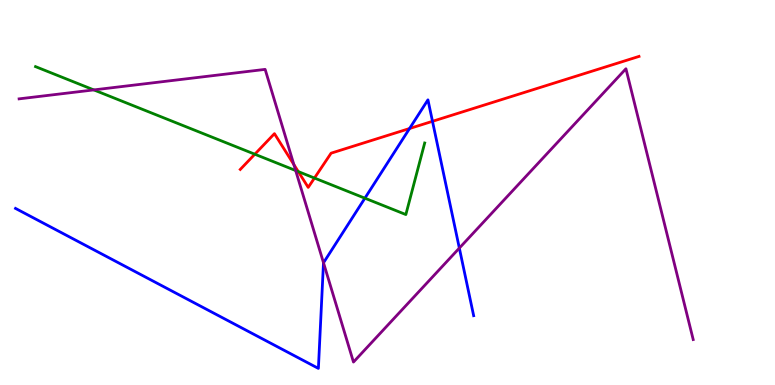[{'lines': ['blue', 'red'], 'intersections': [{'x': 5.28, 'y': 6.66}, {'x': 5.58, 'y': 6.85}]}, {'lines': ['green', 'red'], 'intersections': [{'x': 3.29, 'y': 5.99}, {'x': 3.85, 'y': 5.54}, {'x': 4.06, 'y': 5.38}]}, {'lines': ['purple', 'red'], 'intersections': [{'x': 3.79, 'y': 5.73}]}, {'lines': ['blue', 'green'], 'intersections': [{'x': 4.71, 'y': 4.85}]}, {'lines': ['blue', 'purple'], 'intersections': [{'x': 4.17, 'y': 3.17}, {'x': 5.93, 'y': 3.56}]}, {'lines': ['green', 'purple'], 'intersections': [{'x': 1.21, 'y': 7.66}, {'x': 3.82, 'y': 5.57}]}]